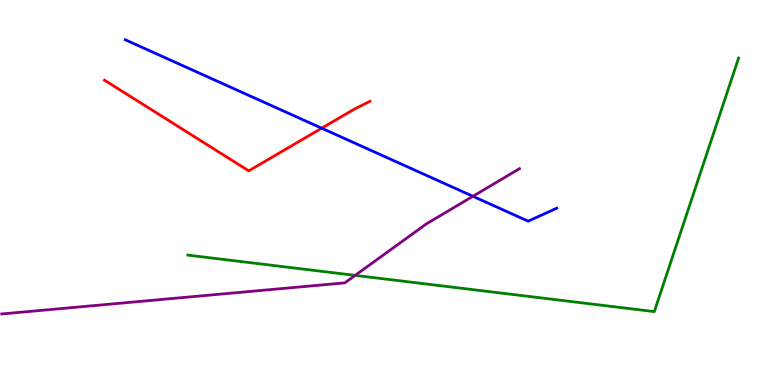[{'lines': ['blue', 'red'], 'intersections': [{'x': 4.15, 'y': 6.67}]}, {'lines': ['green', 'red'], 'intersections': []}, {'lines': ['purple', 'red'], 'intersections': []}, {'lines': ['blue', 'green'], 'intersections': []}, {'lines': ['blue', 'purple'], 'intersections': [{'x': 6.1, 'y': 4.9}]}, {'lines': ['green', 'purple'], 'intersections': [{'x': 4.58, 'y': 2.85}]}]